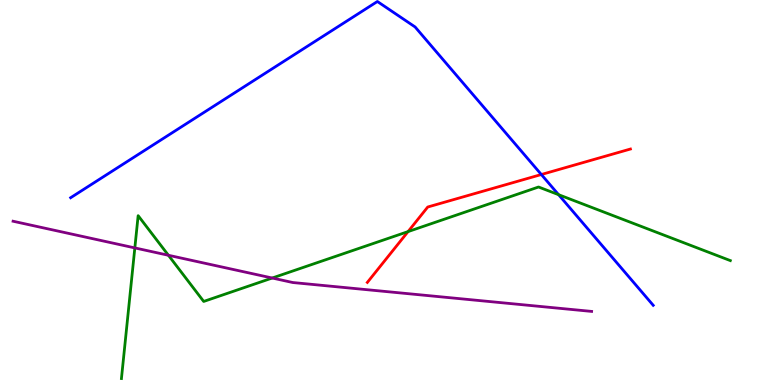[{'lines': ['blue', 'red'], 'intersections': [{'x': 6.98, 'y': 5.47}]}, {'lines': ['green', 'red'], 'intersections': [{'x': 5.27, 'y': 3.98}]}, {'lines': ['purple', 'red'], 'intersections': []}, {'lines': ['blue', 'green'], 'intersections': [{'x': 7.21, 'y': 4.94}]}, {'lines': ['blue', 'purple'], 'intersections': []}, {'lines': ['green', 'purple'], 'intersections': [{'x': 1.74, 'y': 3.56}, {'x': 2.17, 'y': 3.37}, {'x': 3.51, 'y': 2.78}]}]